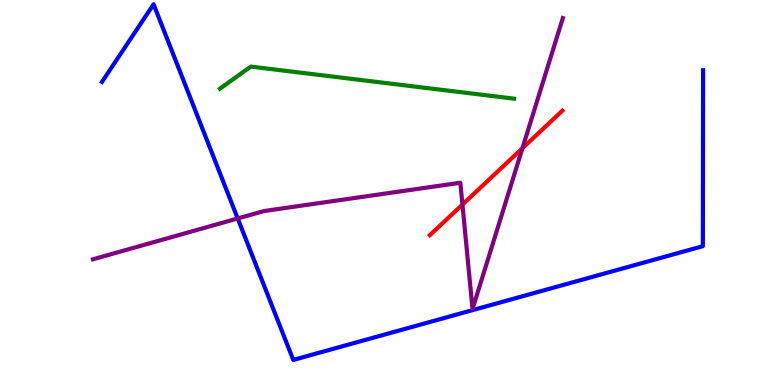[{'lines': ['blue', 'red'], 'intersections': []}, {'lines': ['green', 'red'], 'intersections': []}, {'lines': ['purple', 'red'], 'intersections': [{'x': 5.97, 'y': 4.69}, {'x': 6.74, 'y': 6.15}]}, {'lines': ['blue', 'green'], 'intersections': []}, {'lines': ['blue', 'purple'], 'intersections': [{'x': 3.07, 'y': 4.33}]}, {'lines': ['green', 'purple'], 'intersections': []}]